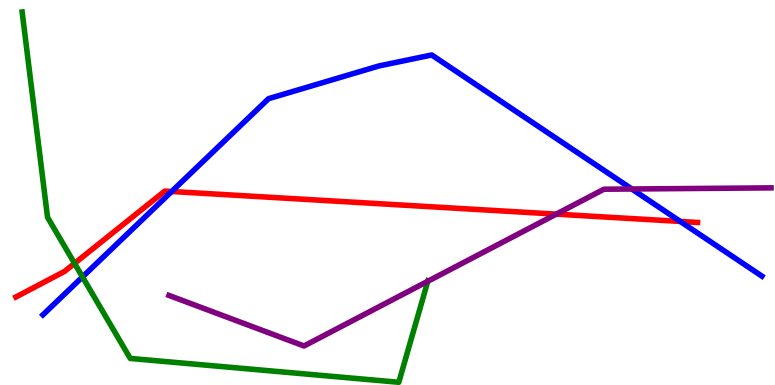[{'lines': ['blue', 'red'], 'intersections': [{'x': 2.22, 'y': 5.03}, {'x': 8.78, 'y': 4.25}]}, {'lines': ['green', 'red'], 'intersections': [{'x': 0.962, 'y': 3.16}]}, {'lines': ['purple', 'red'], 'intersections': [{'x': 7.18, 'y': 4.44}]}, {'lines': ['blue', 'green'], 'intersections': [{'x': 1.06, 'y': 2.81}]}, {'lines': ['blue', 'purple'], 'intersections': [{'x': 8.15, 'y': 5.09}]}, {'lines': ['green', 'purple'], 'intersections': [{'x': 5.52, 'y': 2.69}]}]